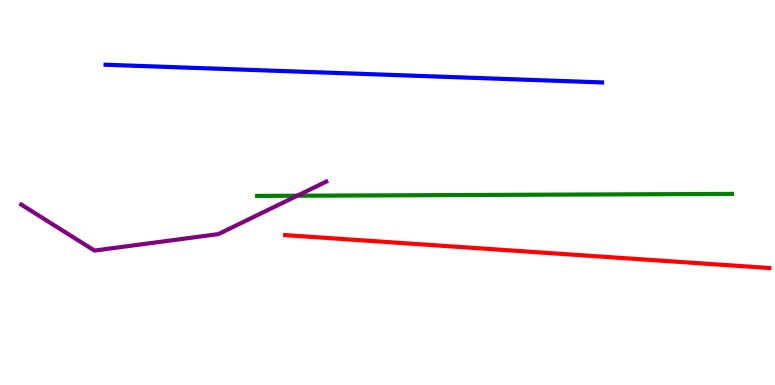[{'lines': ['blue', 'red'], 'intersections': []}, {'lines': ['green', 'red'], 'intersections': []}, {'lines': ['purple', 'red'], 'intersections': []}, {'lines': ['blue', 'green'], 'intersections': []}, {'lines': ['blue', 'purple'], 'intersections': []}, {'lines': ['green', 'purple'], 'intersections': [{'x': 3.84, 'y': 4.92}]}]